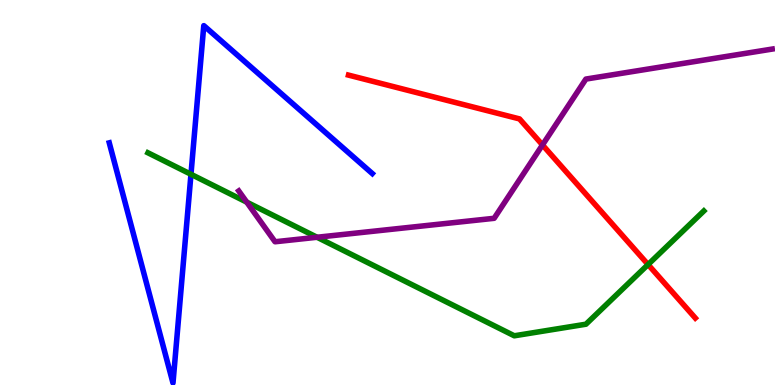[{'lines': ['blue', 'red'], 'intersections': []}, {'lines': ['green', 'red'], 'intersections': [{'x': 8.36, 'y': 3.13}]}, {'lines': ['purple', 'red'], 'intersections': [{'x': 7.0, 'y': 6.24}]}, {'lines': ['blue', 'green'], 'intersections': [{'x': 2.46, 'y': 5.47}]}, {'lines': ['blue', 'purple'], 'intersections': []}, {'lines': ['green', 'purple'], 'intersections': [{'x': 3.18, 'y': 4.75}, {'x': 4.09, 'y': 3.84}]}]